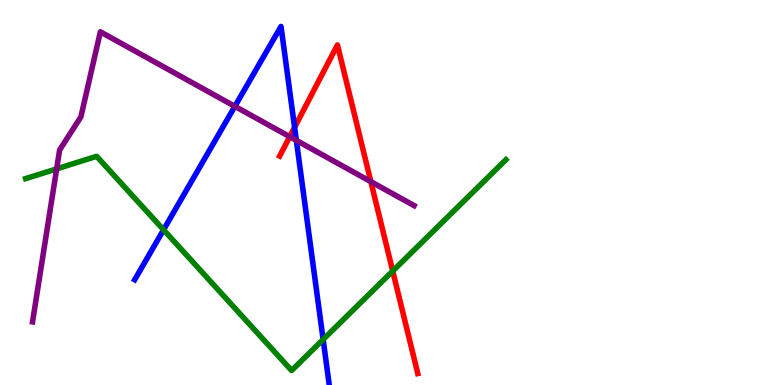[{'lines': ['blue', 'red'], 'intersections': [{'x': 3.8, 'y': 6.69}]}, {'lines': ['green', 'red'], 'intersections': [{'x': 5.07, 'y': 2.96}]}, {'lines': ['purple', 'red'], 'intersections': [{'x': 3.74, 'y': 6.45}, {'x': 4.79, 'y': 5.28}]}, {'lines': ['blue', 'green'], 'intersections': [{'x': 2.11, 'y': 4.03}, {'x': 4.17, 'y': 1.18}]}, {'lines': ['blue', 'purple'], 'intersections': [{'x': 3.03, 'y': 7.24}, {'x': 3.82, 'y': 6.35}]}, {'lines': ['green', 'purple'], 'intersections': [{'x': 0.731, 'y': 5.61}]}]